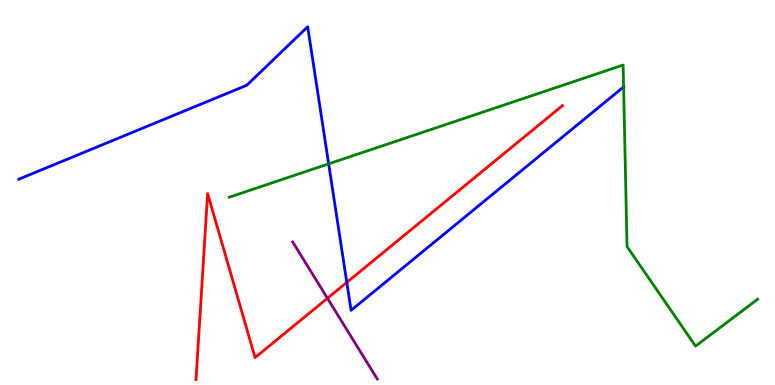[{'lines': ['blue', 'red'], 'intersections': [{'x': 4.47, 'y': 2.66}]}, {'lines': ['green', 'red'], 'intersections': []}, {'lines': ['purple', 'red'], 'intersections': [{'x': 4.23, 'y': 2.25}]}, {'lines': ['blue', 'green'], 'intersections': [{'x': 4.24, 'y': 5.74}, {'x': 8.05, 'y': 7.74}]}, {'lines': ['blue', 'purple'], 'intersections': []}, {'lines': ['green', 'purple'], 'intersections': []}]